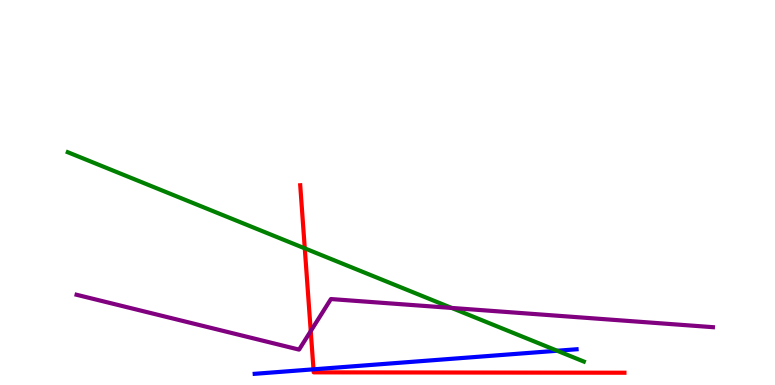[{'lines': ['blue', 'red'], 'intersections': [{'x': 4.05, 'y': 0.407}]}, {'lines': ['green', 'red'], 'intersections': [{'x': 3.93, 'y': 3.55}]}, {'lines': ['purple', 'red'], 'intersections': [{'x': 4.01, 'y': 1.4}]}, {'lines': ['blue', 'green'], 'intersections': [{'x': 7.19, 'y': 0.89}]}, {'lines': ['blue', 'purple'], 'intersections': []}, {'lines': ['green', 'purple'], 'intersections': [{'x': 5.83, 'y': 2.0}]}]